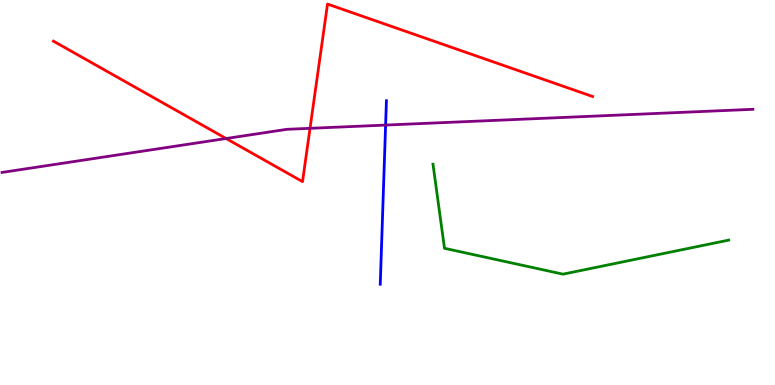[{'lines': ['blue', 'red'], 'intersections': []}, {'lines': ['green', 'red'], 'intersections': []}, {'lines': ['purple', 'red'], 'intersections': [{'x': 2.92, 'y': 6.4}, {'x': 4.0, 'y': 6.67}]}, {'lines': ['blue', 'green'], 'intersections': []}, {'lines': ['blue', 'purple'], 'intersections': [{'x': 4.98, 'y': 6.75}]}, {'lines': ['green', 'purple'], 'intersections': []}]